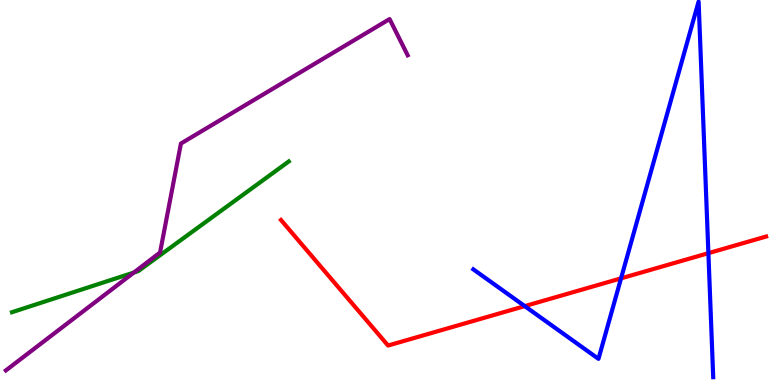[{'lines': ['blue', 'red'], 'intersections': [{'x': 6.77, 'y': 2.05}, {'x': 8.01, 'y': 2.77}, {'x': 9.14, 'y': 3.42}]}, {'lines': ['green', 'red'], 'intersections': []}, {'lines': ['purple', 'red'], 'intersections': []}, {'lines': ['blue', 'green'], 'intersections': []}, {'lines': ['blue', 'purple'], 'intersections': []}, {'lines': ['green', 'purple'], 'intersections': [{'x': 1.73, 'y': 2.92}]}]